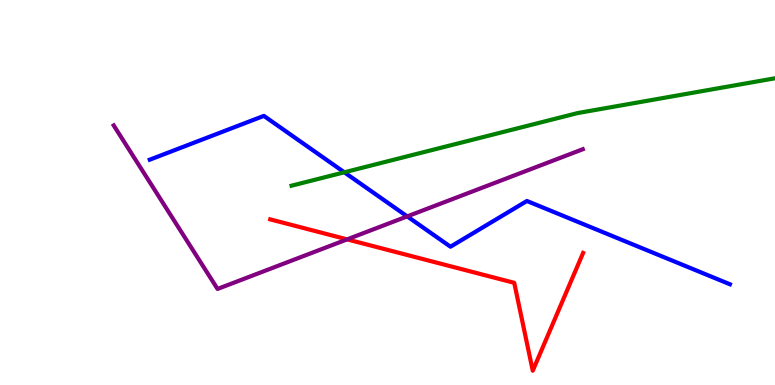[{'lines': ['blue', 'red'], 'intersections': []}, {'lines': ['green', 'red'], 'intersections': []}, {'lines': ['purple', 'red'], 'intersections': [{'x': 4.48, 'y': 3.78}]}, {'lines': ['blue', 'green'], 'intersections': [{'x': 4.44, 'y': 5.52}]}, {'lines': ['blue', 'purple'], 'intersections': [{'x': 5.25, 'y': 4.38}]}, {'lines': ['green', 'purple'], 'intersections': []}]